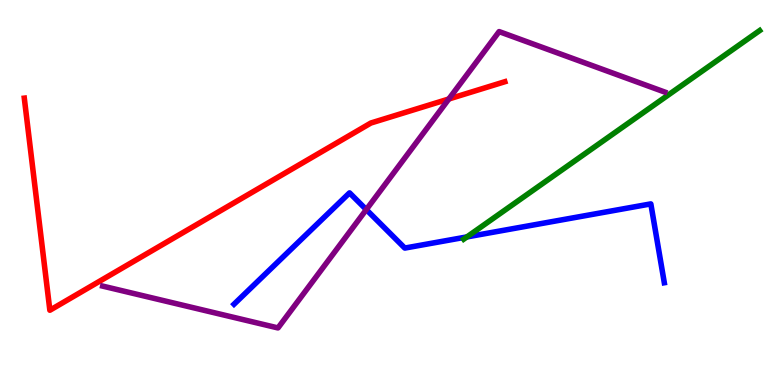[{'lines': ['blue', 'red'], 'intersections': []}, {'lines': ['green', 'red'], 'intersections': []}, {'lines': ['purple', 'red'], 'intersections': [{'x': 5.79, 'y': 7.43}]}, {'lines': ['blue', 'green'], 'intersections': [{'x': 6.02, 'y': 3.85}]}, {'lines': ['blue', 'purple'], 'intersections': [{'x': 4.73, 'y': 4.56}]}, {'lines': ['green', 'purple'], 'intersections': []}]